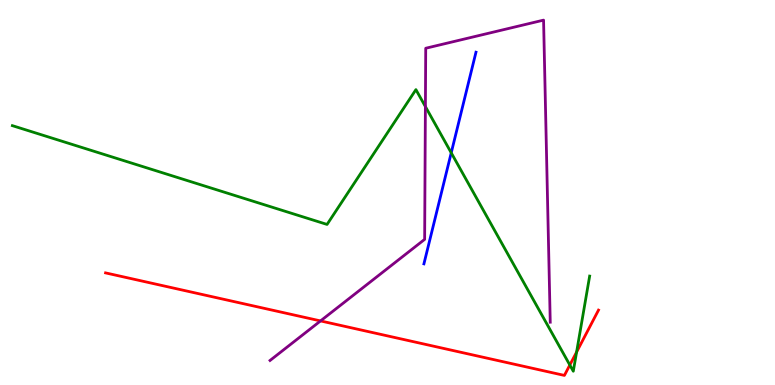[{'lines': ['blue', 'red'], 'intersections': []}, {'lines': ['green', 'red'], 'intersections': [{'x': 7.35, 'y': 0.519}, {'x': 7.44, 'y': 0.856}]}, {'lines': ['purple', 'red'], 'intersections': [{'x': 4.14, 'y': 1.66}]}, {'lines': ['blue', 'green'], 'intersections': [{'x': 5.82, 'y': 6.03}]}, {'lines': ['blue', 'purple'], 'intersections': []}, {'lines': ['green', 'purple'], 'intersections': [{'x': 5.49, 'y': 7.23}]}]